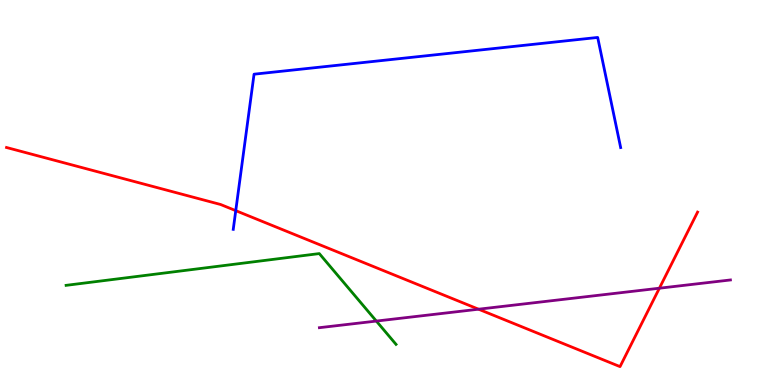[{'lines': ['blue', 'red'], 'intersections': [{'x': 3.04, 'y': 4.53}]}, {'lines': ['green', 'red'], 'intersections': []}, {'lines': ['purple', 'red'], 'intersections': [{'x': 6.18, 'y': 1.97}, {'x': 8.51, 'y': 2.51}]}, {'lines': ['blue', 'green'], 'intersections': []}, {'lines': ['blue', 'purple'], 'intersections': []}, {'lines': ['green', 'purple'], 'intersections': [{'x': 4.86, 'y': 1.66}]}]